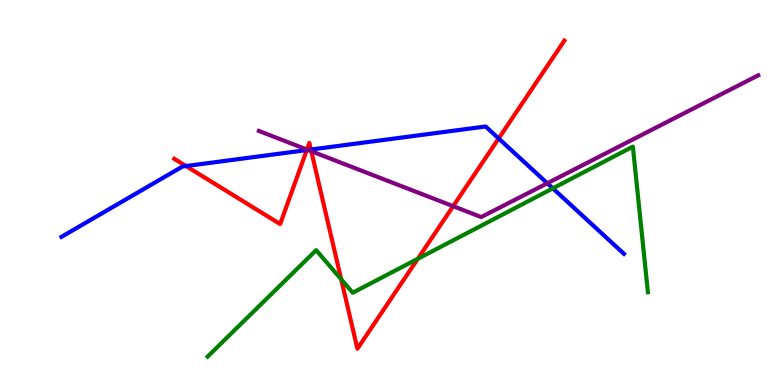[{'lines': ['blue', 'red'], 'intersections': [{'x': 2.4, 'y': 5.69}, {'x': 3.96, 'y': 6.1}, {'x': 4.01, 'y': 6.12}, {'x': 6.43, 'y': 6.4}]}, {'lines': ['green', 'red'], 'intersections': [{'x': 4.4, 'y': 2.75}, {'x': 5.39, 'y': 3.28}]}, {'lines': ['purple', 'red'], 'intersections': [{'x': 3.96, 'y': 6.12}, {'x': 4.02, 'y': 6.07}, {'x': 5.85, 'y': 4.64}]}, {'lines': ['blue', 'green'], 'intersections': [{'x': 7.13, 'y': 5.11}]}, {'lines': ['blue', 'purple'], 'intersections': [{'x': 3.97, 'y': 6.11}, {'x': 7.06, 'y': 5.24}]}, {'lines': ['green', 'purple'], 'intersections': []}]